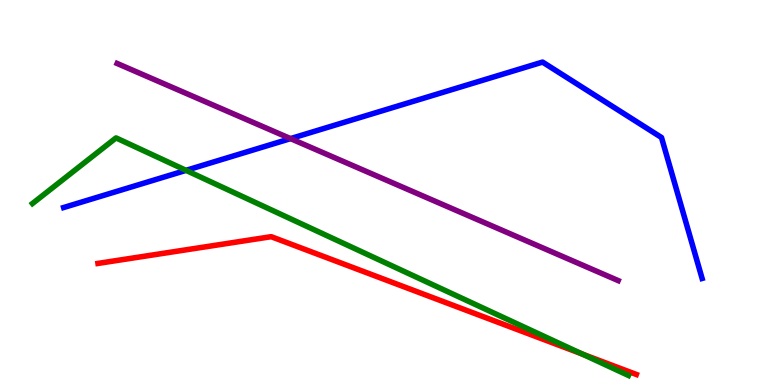[{'lines': ['blue', 'red'], 'intersections': []}, {'lines': ['green', 'red'], 'intersections': [{'x': 7.51, 'y': 0.804}]}, {'lines': ['purple', 'red'], 'intersections': []}, {'lines': ['blue', 'green'], 'intersections': [{'x': 2.4, 'y': 5.58}]}, {'lines': ['blue', 'purple'], 'intersections': [{'x': 3.75, 'y': 6.4}]}, {'lines': ['green', 'purple'], 'intersections': []}]